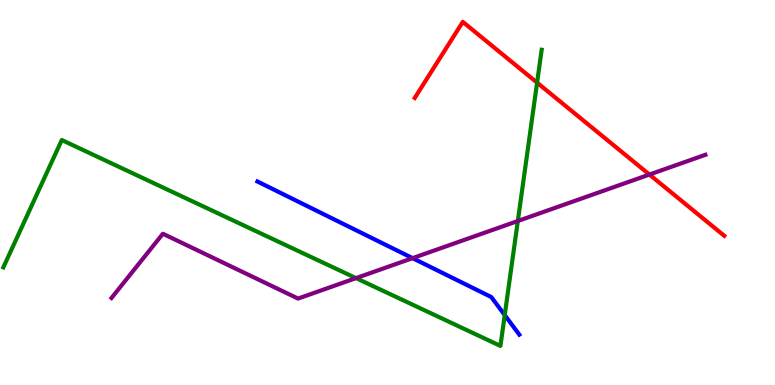[{'lines': ['blue', 'red'], 'intersections': []}, {'lines': ['green', 'red'], 'intersections': [{'x': 6.93, 'y': 7.85}]}, {'lines': ['purple', 'red'], 'intersections': [{'x': 8.38, 'y': 5.47}]}, {'lines': ['blue', 'green'], 'intersections': [{'x': 6.51, 'y': 1.82}]}, {'lines': ['blue', 'purple'], 'intersections': [{'x': 5.32, 'y': 3.29}]}, {'lines': ['green', 'purple'], 'intersections': [{'x': 4.59, 'y': 2.78}, {'x': 6.68, 'y': 4.26}]}]